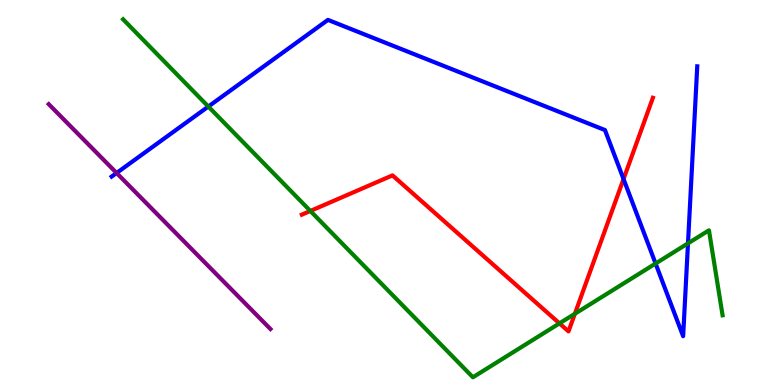[{'lines': ['blue', 'red'], 'intersections': [{'x': 8.05, 'y': 5.35}]}, {'lines': ['green', 'red'], 'intersections': [{'x': 4.0, 'y': 4.52}, {'x': 7.22, 'y': 1.6}, {'x': 7.42, 'y': 1.85}]}, {'lines': ['purple', 'red'], 'intersections': []}, {'lines': ['blue', 'green'], 'intersections': [{'x': 2.69, 'y': 7.23}, {'x': 8.46, 'y': 3.15}, {'x': 8.88, 'y': 3.68}]}, {'lines': ['blue', 'purple'], 'intersections': [{'x': 1.5, 'y': 5.51}]}, {'lines': ['green', 'purple'], 'intersections': []}]